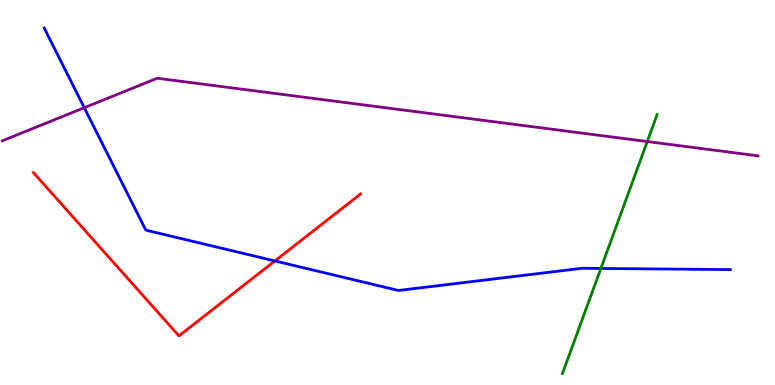[{'lines': ['blue', 'red'], 'intersections': [{'x': 3.55, 'y': 3.22}]}, {'lines': ['green', 'red'], 'intersections': []}, {'lines': ['purple', 'red'], 'intersections': []}, {'lines': ['blue', 'green'], 'intersections': [{'x': 7.75, 'y': 3.03}]}, {'lines': ['blue', 'purple'], 'intersections': [{'x': 1.09, 'y': 7.2}]}, {'lines': ['green', 'purple'], 'intersections': [{'x': 8.35, 'y': 6.32}]}]